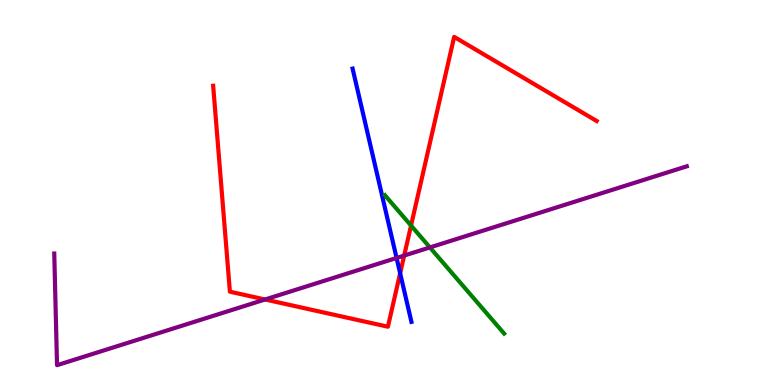[{'lines': ['blue', 'red'], 'intersections': [{'x': 5.16, 'y': 2.9}]}, {'lines': ['green', 'red'], 'intersections': [{'x': 5.3, 'y': 4.14}]}, {'lines': ['purple', 'red'], 'intersections': [{'x': 3.42, 'y': 2.22}, {'x': 5.22, 'y': 3.36}]}, {'lines': ['blue', 'green'], 'intersections': []}, {'lines': ['blue', 'purple'], 'intersections': [{'x': 5.12, 'y': 3.3}]}, {'lines': ['green', 'purple'], 'intersections': [{'x': 5.55, 'y': 3.57}]}]